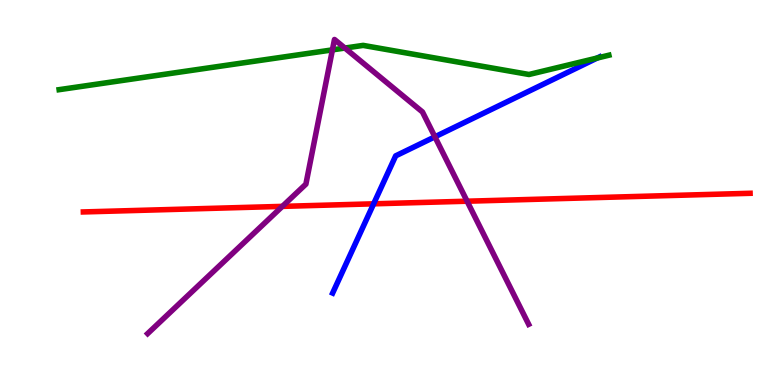[{'lines': ['blue', 'red'], 'intersections': [{'x': 4.82, 'y': 4.71}]}, {'lines': ['green', 'red'], 'intersections': []}, {'lines': ['purple', 'red'], 'intersections': [{'x': 3.64, 'y': 4.64}, {'x': 6.03, 'y': 4.77}]}, {'lines': ['blue', 'green'], 'intersections': [{'x': 7.71, 'y': 8.49}]}, {'lines': ['blue', 'purple'], 'intersections': [{'x': 5.61, 'y': 6.45}]}, {'lines': ['green', 'purple'], 'intersections': [{'x': 4.29, 'y': 8.7}, {'x': 4.45, 'y': 8.75}]}]